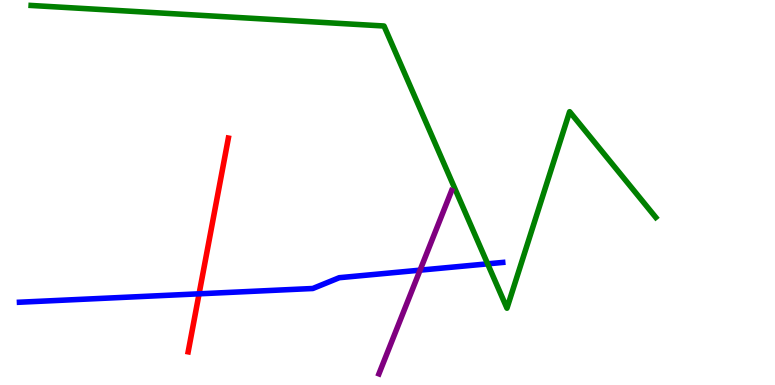[{'lines': ['blue', 'red'], 'intersections': [{'x': 2.57, 'y': 2.37}]}, {'lines': ['green', 'red'], 'intersections': []}, {'lines': ['purple', 'red'], 'intersections': []}, {'lines': ['blue', 'green'], 'intersections': [{'x': 6.29, 'y': 3.15}]}, {'lines': ['blue', 'purple'], 'intersections': [{'x': 5.42, 'y': 2.98}]}, {'lines': ['green', 'purple'], 'intersections': []}]